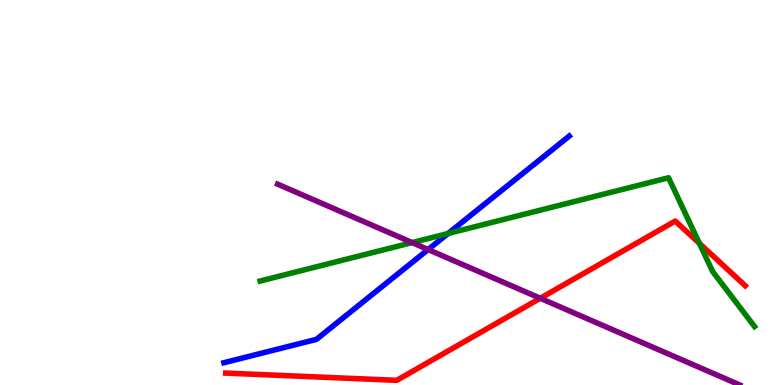[{'lines': ['blue', 'red'], 'intersections': []}, {'lines': ['green', 'red'], 'intersections': [{'x': 9.02, 'y': 3.68}]}, {'lines': ['purple', 'red'], 'intersections': [{'x': 6.97, 'y': 2.25}]}, {'lines': ['blue', 'green'], 'intersections': [{'x': 5.78, 'y': 3.94}]}, {'lines': ['blue', 'purple'], 'intersections': [{'x': 5.52, 'y': 3.52}]}, {'lines': ['green', 'purple'], 'intersections': [{'x': 5.32, 'y': 3.7}]}]